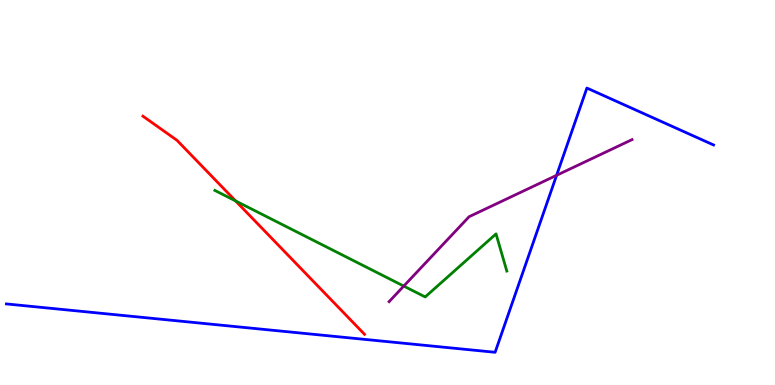[{'lines': ['blue', 'red'], 'intersections': []}, {'lines': ['green', 'red'], 'intersections': [{'x': 3.04, 'y': 4.78}]}, {'lines': ['purple', 'red'], 'intersections': []}, {'lines': ['blue', 'green'], 'intersections': []}, {'lines': ['blue', 'purple'], 'intersections': [{'x': 7.18, 'y': 5.45}]}, {'lines': ['green', 'purple'], 'intersections': [{'x': 5.21, 'y': 2.57}]}]